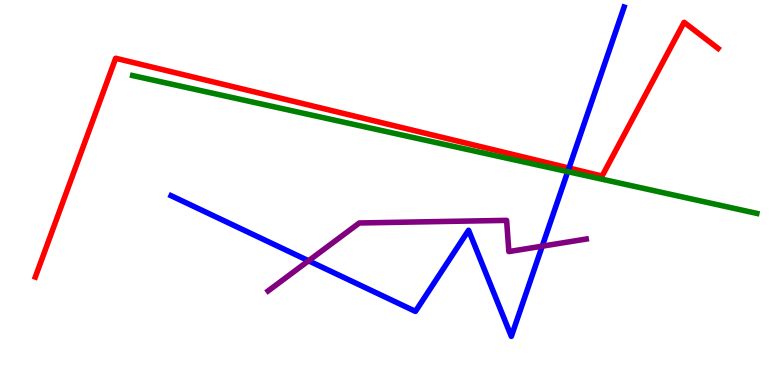[{'lines': ['blue', 'red'], 'intersections': [{'x': 7.34, 'y': 5.64}]}, {'lines': ['green', 'red'], 'intersections': []}, {'lines': ['purple', 'red'], 'intersections': []}, {'lines': ['blue', 'green'], 'intersections': [{'x': 7.33, 'y': 5.54}]}, {'lines': ['blue', 'purple'], 'intersections': [{'x': 3.98, 'y': 3.23}, {'x': 7.0, 'y': 3.61}]}, {'lines': ['green', 'purple'], 'intersections': []}]